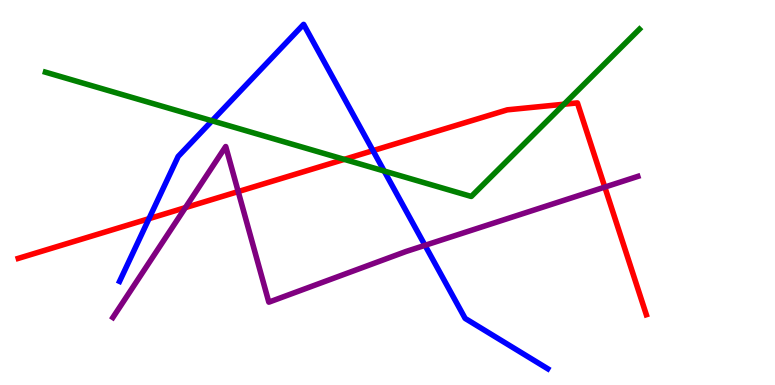[{'lines': ['blue', 'red'], 'intersections': [{'x': 1.92, 'y': 4.32}, {'x': 4.81, 'y': 6.09}]}, {'lines': ['green', 'red'], 'intersections': [{'x': 4.44, 'y': 5.86}, {'x': 7.28, 'y': 7.29}]}, {'lines': ['purple', 'red'], 'intersections': [{'x': 2.39, 'y': 4.61}, {'x': 3.07, 'y': 5.02}, {'x': 7.8, 'y': 5.14}]}, {'lines': ['blue', 'green'], 'intersections': [{'x': 2.74, 'y': 6.86}, {'x': 4.96, 'y': 5.56}]}, {'lines': ['blue', 'purple'], 'intersections': [{'x': 5.48, 'y': 3.63}]}, {'lines': ['green', 'purple'], 'intersections': []}]